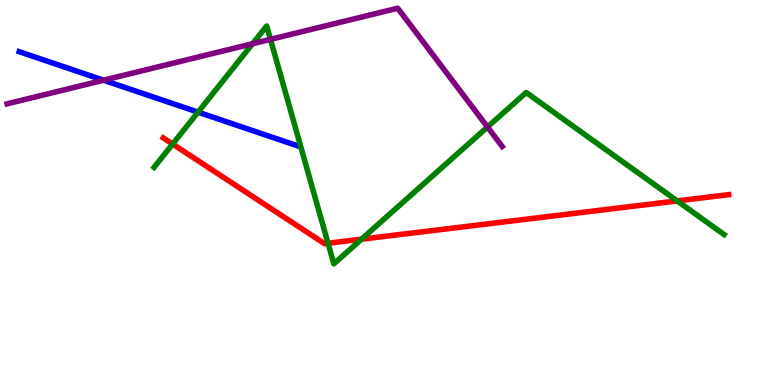[{'lines': ['blue', 'red'], 'intersections': []}, {'lines': ['green', 'red'], 'intersections': [{'x': 2.23, 'y': 6.26}, {'x': 4.23, 'y': 3.68}, {'x': 4.67, 'y': 3.79}, {'x': 8.74, 'y': 4.78}]}, {'lines': ['purple', 'red'], 'intersections': []}, {'lines': ['blue', 'green'], 'intersections': [{'x': 2.56, 'y': 7.09}]}, {'lines': ['blue', 'purple'], 'intersections': [{'x': 1.34, 'y': 7.92}]}, {'lines': ['green', 'purple'], 'intersections': [{'x': 3.26, 'y': 8.86}, {'x': 3.49, 'y': 8.98}, {'x': 6.29, 'y': 6.7}]}]